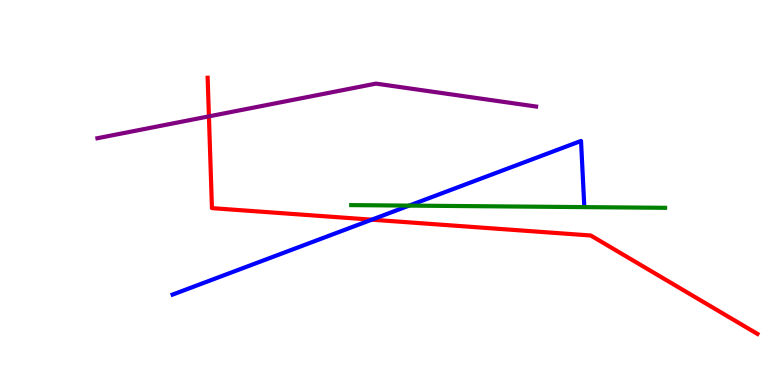[{'lines': ['blue', 'red'], 'intersections': [{'x': 4.8, 'y': 4.29}]}, {'lines': ['green', 'red'], 'intersections': []}, {'lines': ['purple', 'red'], 'intersections': [{'x': 2.7, 'y': 6.98}]}, {'lines': ['blue', 'green'], 'intersections': [{'x': 5.28, 'y': 4.66}]}, {'lines': ['blue', 'purple'], 'intersections': []}, {'lines': ['green', 'purple'], 'intersections': []}]